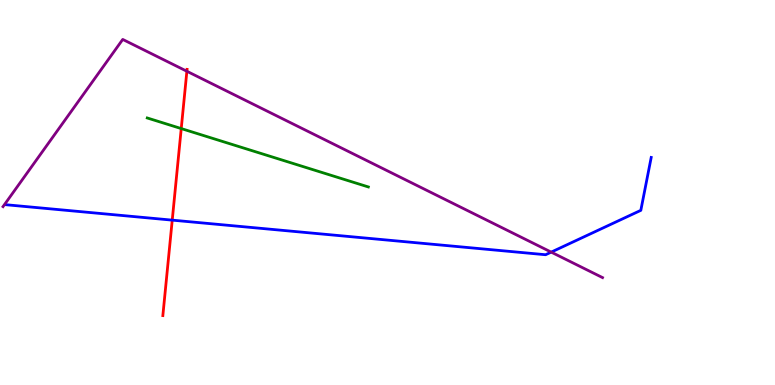[{'lines': ['blue', 'red'], 'intersections': [{'x': 2.22, 'y': 4.28}]}, {'lines': ['green', 'red'], 'intersections': [{'x': 2.34, 'y': 6.66}]}, {'lines': ['purple', 'red'], 'intersections': [{'x': 2.41, 'y': 8.15}]}, {'lines': ['blue', 'green'], 'intersections': []}, {'lines': ['blue', 'purple'], 'intersections': [{'x': 7.11, 'y': 3.45}]}, {'lines': ['green', 'purple'], 'intersections': []}]